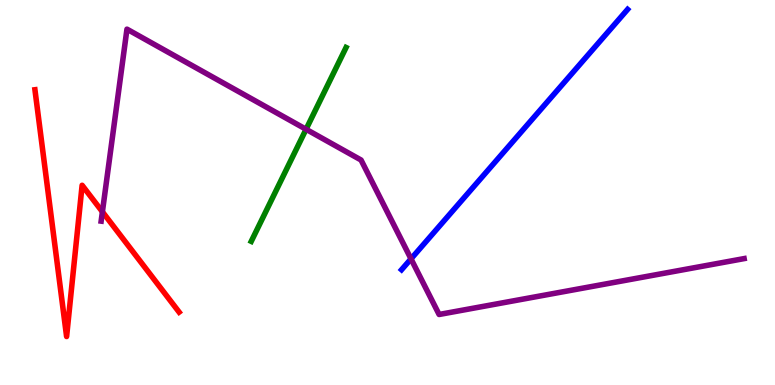[{'lines': ['blue', 'red'], 'intersections': []}, {'lines': ['green', 'red'], 'intersections': []}, {'lines': ['purple', 'red'], 'intersections': [{'x': 1.32, 'y': 4.5}]}, {'lines': ['blue', 'green'], 'intersections': []}, {'lines': ['blue', 'purple'], 'intersections': [{'x': 5.3, 'y': 3.28}]}, {'lines': ['green', 'purple'], 'intersections': [{'x': 3.95, 'y': 6.64}]}]